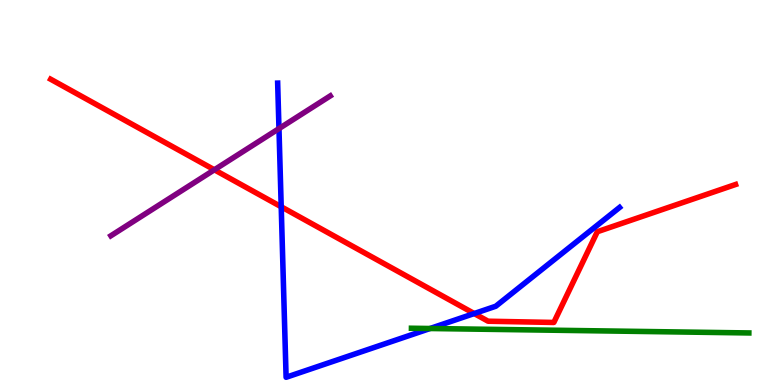[{'lines': ['blue', 'red'], 'intersections': [{'x': 3.63, 'y': 4.63}, {'x': 6.12, 'y': 1.86}]}, {'lines': ['green', 'red'], 'intersections': []}, {'lines': ['purple', 'red'], 'intersections': [{'x': 2.77, 'y': 5.59}]}, {'lines': ['blue', 'green'], 'intersections': [{'x': 5.55, 'y': 1.47}]}, {'lines': ['blue', 'purple'], 'intersections': [{'x': 3.6, 'y': 6.66}]}, {'lines': ['green', 'purple'], 'intersections': []}]